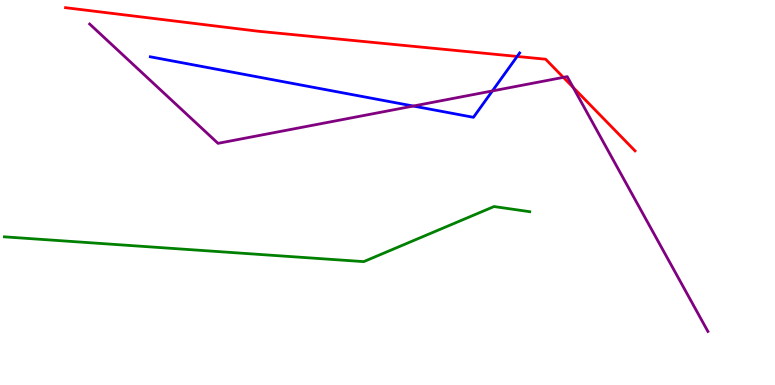[{'lines': ['blue', 'red'], 'intersections': [{'x': 6.67, 'y': 8.53}]}, {'lines': ['green', 'red'], 'intersections': []}, {'lines': ['purple', 'red'], 'intersections': [{'x': 7.27, 'y': 7.99}, {'x': 7.4, 'y': 7.73}]}, {'lines': ['blue', 'green'], 'intersections': []}, {'lines': ['blue', 'purple'], 'intersections': [{'x': 5.33, 'y': 7.25}, {'x': 6.35, 'y': 7.64}]}, {'lines': ['green', 'purple'], 'intersections': []}]